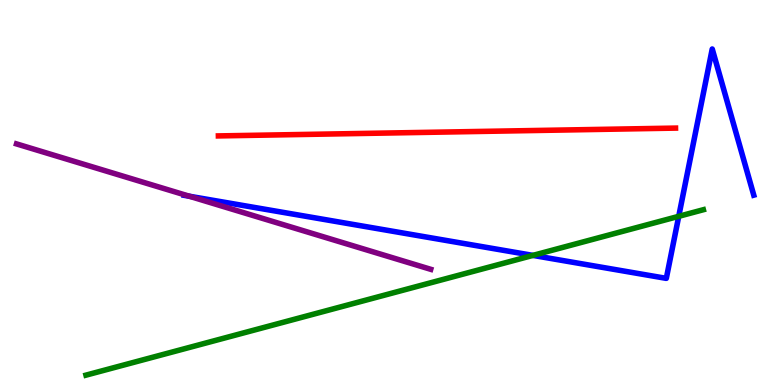[{'lines': ['blue', 'red'], 'intersections': []}, {'lines': ['green', 'red'], 'intersections': []}, {'lines': ['purple', 'red'], 'intersections': []}, {'lines': ['blue', 'green'], 'intersections': [{'x': 6.88, 'y': 3.37}, {'x': 8.76, 'y': 4.38}]}, {'lines': ['blue', 'purple'], 'intersections': [{'x': 2.44, 'y': 4.9}]}, {'lines': ['green', 'purple'], 'intersections': []}]